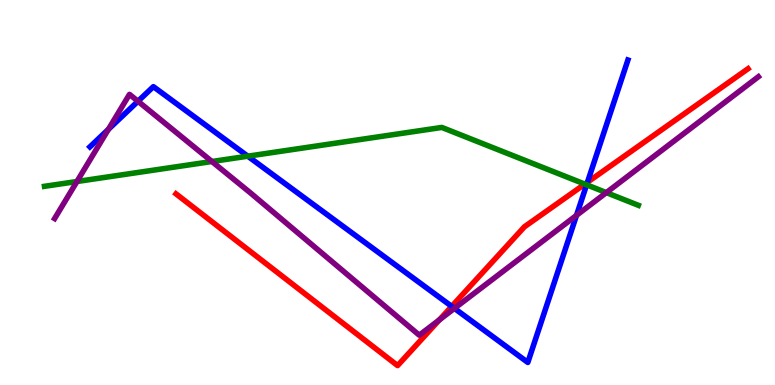[{'lines': ['blue', 'red'], 'intersections': [{'x': 5.83, 'y': 2.04}, {'x': 7.58, 'y': 5.27}]}, {'lines': ['green', 'red'], 'intersections': [{'x': 7.55, 'y': 5.22}]}, {'lines': ['purple', 'red'], 'intersections': [{'x': 5.67, 'y': 1.69}]}, {'lines': ['blue', 'green'], 'intersections': [{'x': 3.2, 'y': 5.94}, {'x': 7.57, 'y': 5.2}]}, {'lines': ['blue', 'purple'], 'intersections': [{'x': 1.4, 'y': 6.64}, {'x': 1.78, 'y': 7.37}, {'x': 5.86, 'y': 1.99}, {'x': 7.44, 'y': 4.41}]}, {'lines': ['green', 'purple'], 'intersections': [{'x': 0.993, 'y': 5.29}, {'x': 2.73, 'y': 5.81}, {'x': 7.82, 'y': 5.0}]}]